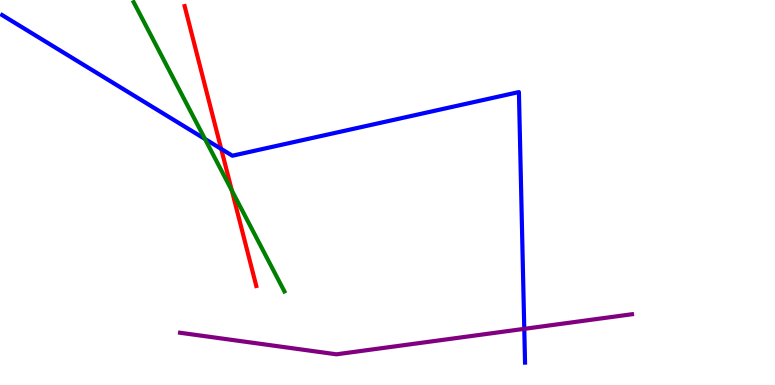[{'lines': ['blue', 'red'], 'intersections': [{'x': 2.85, 'y': 6.13}]}, {'lines': ['green', 'red'], 'intersections': [{'x': 2.99, 'y': 5.05}]}, {'lines': ['purple', 'red'], 'intersections': []}, {'lines': ['blue', 'green'], 'intersections': [{'x': 2.64, 'y': 6.39}]}, {'lines': ['blue', 'purple'], 'intersections': [{'x': 6.76, 'y': 1.46}]}, {'lines': ['green', 'purple'], 'intersections': []}]